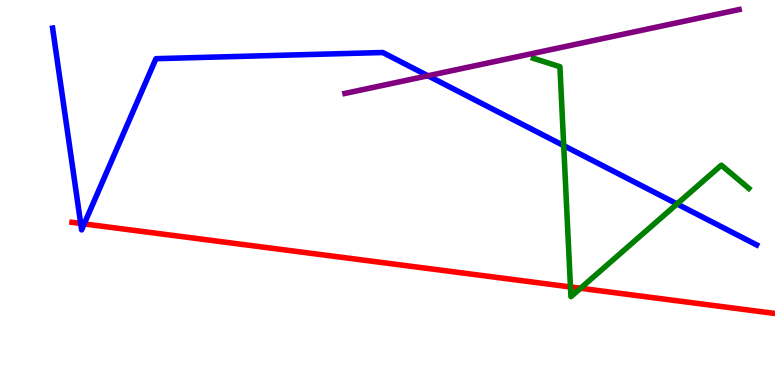[{'lines': ['blue', 'red'], 'intersections': [{'x': 1.04, 'y': 4.2}, {'x': 1.09, 'y': 4.18}]}, {'lines': ['green', 'red'], 'intersections': [{'x': 7.36, 'y': 2.55}, {'x': 7.49, 'y': 2.51}]}, {'lines': ['purple', 'red'], 'intersections': []}, {'lines': ['blue', 'green'], 'intersections': [{'x': 7.27, 'y': 6.22}, {'x': 8.74, 'y': 4.7}]}, {'lines': ['blue', 'purple'], 'intersections': [{'x': 5.52, 'y': 8.03}]}, {'lines': ['green', 'purple'], 'intersections': []}]